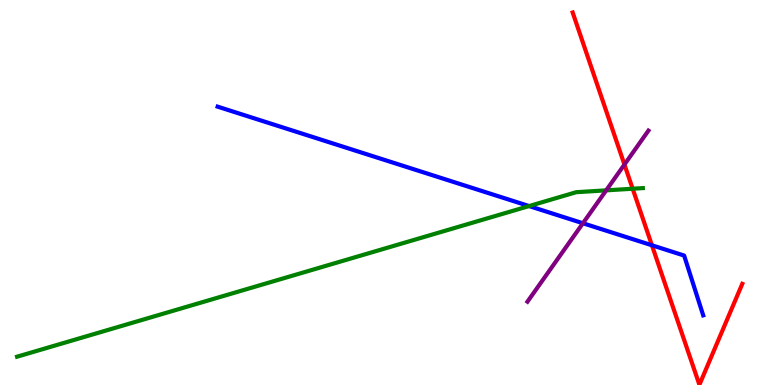[{'lines': ['blue', 'red'], 'intersections': [{'x': 8.41, 'y': 3.63}]}, {'lines': ['green', 'red'], 'intersections': [{'x': 8.16, 'y': 5.1}]}, {'lines': ['purple', 'red'], 'intersections': [{'x': 8.06, 'y': 5.73}]}, {'lines': ['blue', 'green'], 'intersections': [{'x': 6.83, 'y': 4.65}]}, {'lines': ['blue', 'purple'], 'intersections': [{'x': 7.52, 'y': 4.2}]}, {'lines': ['green', 'purple'], 'intersections': [{'x': 7.82, 'y': 5.06}]}]